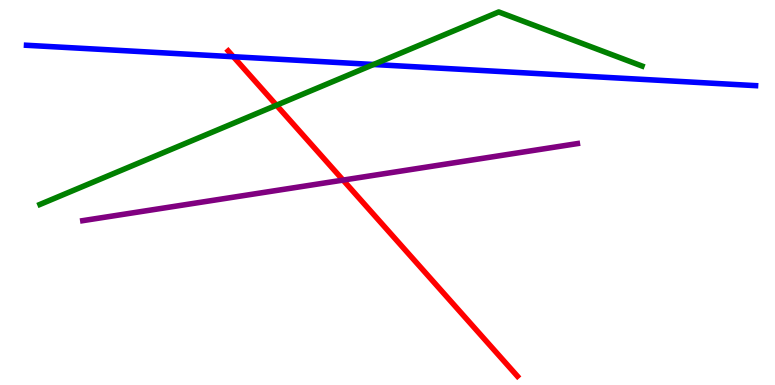[{'lines': ['blue', 'red'], 'intersections': [{'x': 3.01, 'y': 8.53}]}, {'lines': ['green', 'red'], 'intersections': [{'x': 3.57, 'y': 7.27}]}, {'lines': ['purple', 'red'], 'intersections': [{'x': 4.43, 'y': 5.32}]}, {'lines': ['blue', 'green'], 'intersections': [{'x': 4.82, 'y': 8.33}]}, {'lines': ['blue', 'purple'], 'intersections': []}, {'lines': ['green', 'purple'], 'intersections': []}]